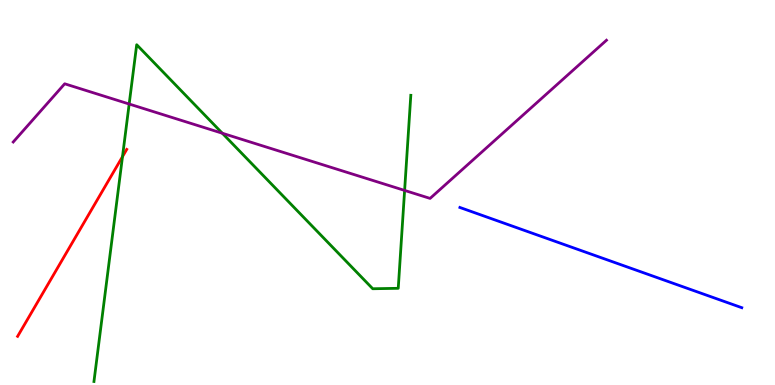[{'lines': ['blue', 'red'], 'intersections': []}, {'lines': ['green', 'red'], 'intersections': [{'x': 1.58, 'y': 5.93}]}, {'lines': ['purple', 'red'], 'intersections': []}, {'lines': ['blue', 'green'], 'intersections': []}, {'lines': ['blue', 'purple'], 'intersections': []}, {'lines': ['green', 'purple'], 'intersections': [{'x': 1.67, 'y': 7.3}, {'x': 2.87, 'y': 6.54}, {'x': 5.22, 'y': 5.05}]}]